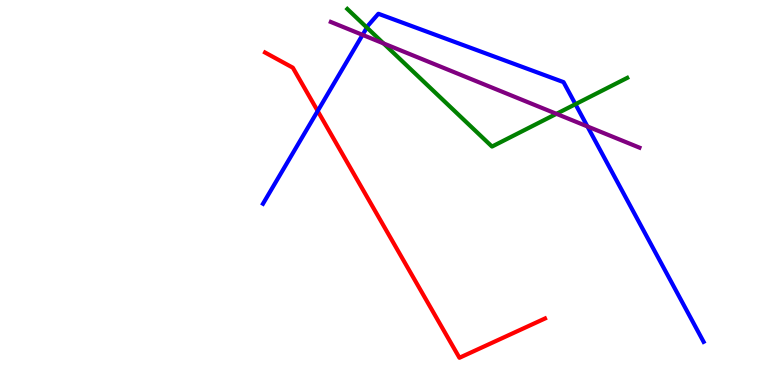[{'lines': ['blue', 'red'], 'intersections': [{'x': 4.1, 'y': 7.12}]}, {'lines': ['green', 'red'], 'intersections': []}, {'lines': ['purple', 'red'], 'intersections': []}, {'lines': ['blue', 'green'], 'intersections': [{'x': 4.73, 'y': 9.28}, {'x': 7.42, 'y': 7.29}]}, {'lines': ['blue', 'purple'], 'intersections': [{'x': 4.68, 'y': 9.09}, {'x': 7.58, 'y': 6.72}]}, {'lines': ['green', 'purple'], 'intersections': [{'x': 4.95, 'y': 8.87}, {'x': 7.18, 'y': 7.04}]}]